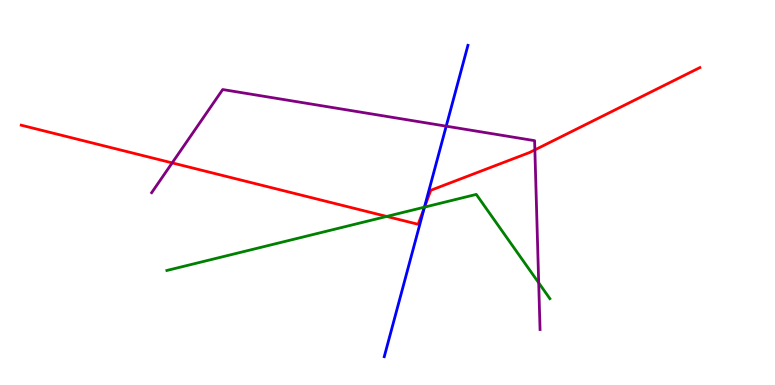[{'lines': ['blue', 'red'], 'intersections': [{'x': 5.47, 'y': 4.6}]}, {'lines': ['green', 'red'], 'intersections': [{'x': 4.99, 'y': 4.38}, {'x': 5.48, 'y': 4.62}]}, {'lines': ['purple', 'red'], 'intersections': [{'x': 2.22, 'y': 5.77}, {'x': 6.9, 'y': 6.11}]}, {'lines': ['blue', 'green'], 'intersections': [{'x': 5.48, 'y': 4.62}]}, {'lines': ['blue', 'purple'], 'intersections': [{'x': 5.76, 'y': 6.72}]}, {'lines': ['green', 'purple'], 'intersections': [{'x': 6.95, 'y': 2.65}]}]